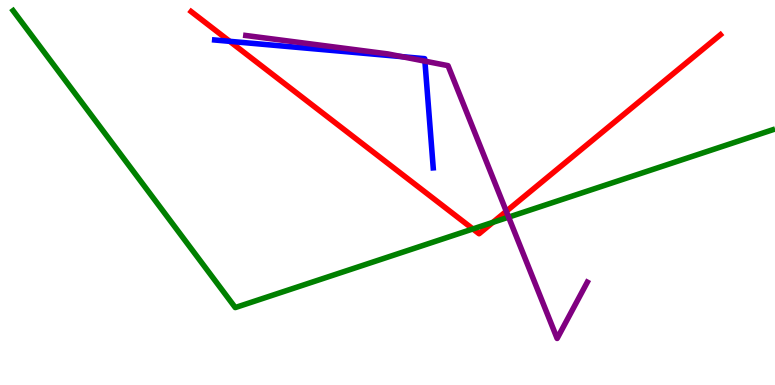[{'lines': ['blue', 'red'], 'intersections': [{'x': 2.96, 'y': 8.93}]}, {'lines': ['green', 'red'], 'intersections': [{'x': 6.1, 'y': 4.05}, {'x': 6.36, 'y': 4.22}]}, {'lines': ['purple', 'red'], 'intersections': [{'x': 6.53, 'y': 4.51}]}, {'lines': ['blue', 'green'], 'intersections': []}, {'lines': ['blue', 'purple'], 'intersections': [{'x': 5.18, 'y': 8.53}, {'x': 5.48, 'y': 8.41}]}, {'lines': ['green', 'purple'], 'intersections': [{'x': 6.56, 'y': 4.36}]}]